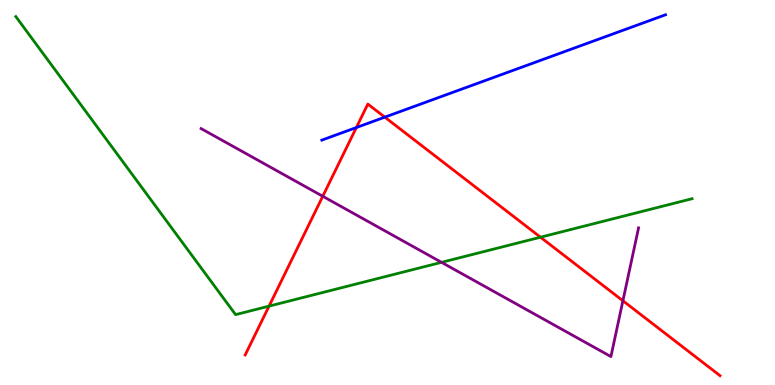[{'lines': ['blue', 'red'], 'intersections': [{'x': 4.6, 'y': 6.69}, {'x': 4.97, 'y': 6.96}]}, {'lines': ['green', 'red'], 'intersections': [{'x': 3.47, 'y': 2.05}, {'x': 6.97, 'y': 3.84}]}, {'lines': ['purple', 'red'], 'intersections': [{'x': 4.16, 'y': 4.9}, {'x': 8.04, 'y': 2.19}]}, {'lines': ['blue', 'green'], 'intersections': []}, {'lines': ['blue', 'purple'], 'intersections': []}, {'lines': ['green', 'purple'], 'intersections': [{'x': 5.7, 'y': 3.19}]}]